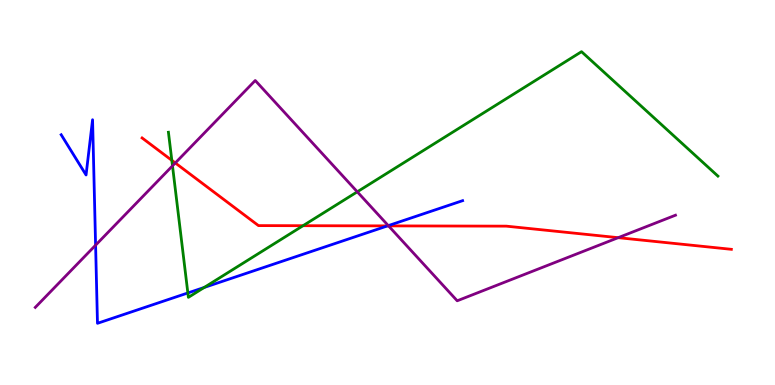[{'lines': ['blue', 'red'], 'intersections': [{'x': 5.0, 'y': 4.13}]}, {'lines': ['green', 'red'], 'intersections': [{'x': 2.22, 'y': 5.84}, {'x': 3.91, 'y': 4.14}]}, {'lines': ['purple', 'red'], 'intersections': [{'x': 2.26, 'y': 5.77}, {'x': 5.01, 'y': 4.13}, {'x': 7.98, 'y': 3.83}]}, {'lines': ['blue', 'green'], 'intersections': [{'x': 2.42, 'y': 2.39}, {'x': 2.64, 'y': 2.53}]}, {'lines': ['blue', 'purple'], 'intersections': [{'x': 1.23, 'y': 3.63}, {'x': 5.01, 'y': 4.14}]}, {'lines': ['green', 'purple'], 'intersections': [{'x': 2.23, 'y': 5.69}, {'x': 4.61, 'y': 5.02}]}]